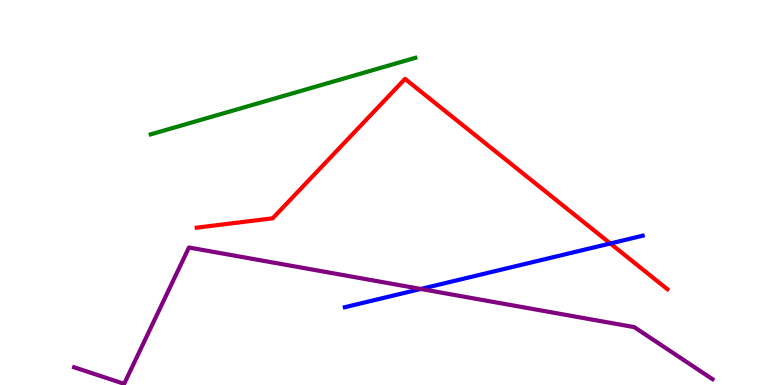[{'lines': ['blue', 'red'], 'intersections': [{'x': 7.88, 'y': 3.68}]}, {'lines': ['green', 'red'], 'intersections': []}, {'lines': ['purple', 'red'], 'intersections': []}, {'lines': ['blue', 'green'], 'intersections': []}, {'lines': ['blue', 'purple'], 'intersections': [{'x': 5.43, 'y': 2.49}]}, {'lines': ['green', 'purple'], 'intersections': []}]